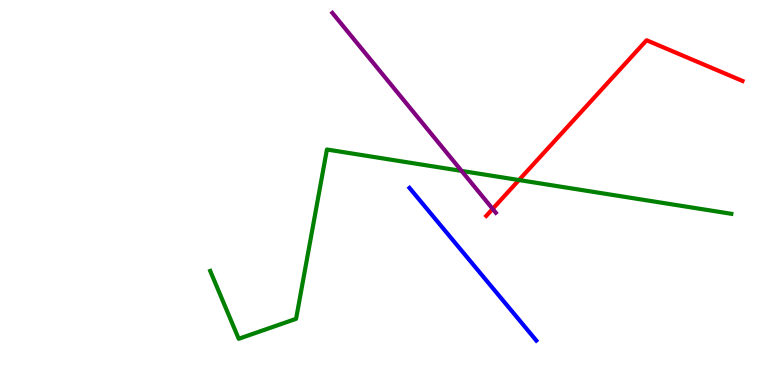[{'lines': ['blue', 'red'], 'intersections': []}, {'lines': ['green', 'red'], 'intersections': [{'x': 6.7, 'y': 5.32}]}, {'lines': ['purple', 'red'], 'intersections': [{'x': 6.36, 'y': 4.57}]}, {'lines': ['blue', 'green'], 'intersections': []}, {'lines': ['blue', 'purple'], 'intersections': []}, {'lines': ['green', 'purple'], 'intersections': [{'x': 5.96, 'y': 5.56}]}]